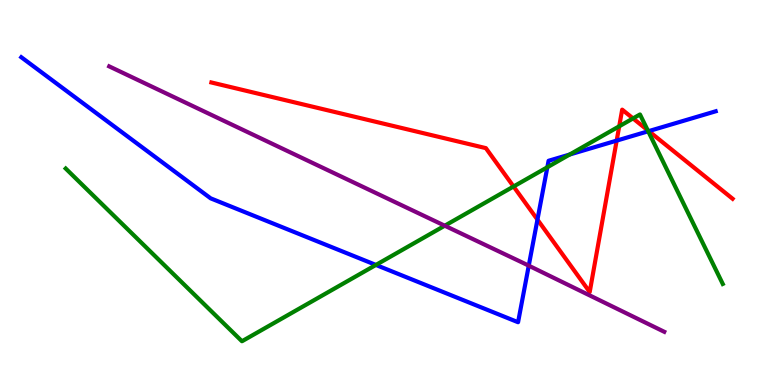[{'lines': ['blue', 'red'], 'intersections': [{'x': 6.93, 'y': 4.3}, {'x': 7.96, 'y': 6.35}, {'x': 8.37, 'y': 6.59}]}, {'lines': ['green', 'red'], 'intersections': [{'x': 6.63, 'y': 5.16}, {'x': 7.99, 'y': 6.72}, {'x': 8.17, 'y': 6.92}, {'x': 8.36, 'y': 6.62}]}, {'lines': ['purple', 'red'], 'intersections': []}, {'lines': ['blue', 'green'], 'intersections': [{'x': 4.85, 'y': 3.12}, {'x': 7.06, 'y': 5.66}, {'x': 7.35, 'y': 5.99}, {'x': 8.36, 'y': 6.59}]}, {'lines': ['blue', 'purple'], 'intersections': [{'x': 6.82, 'y': 3.1}]}, {'lines': ['green', 'purple'], 'intersections': [{'x': 5.74, 'y': 4.14}]}]